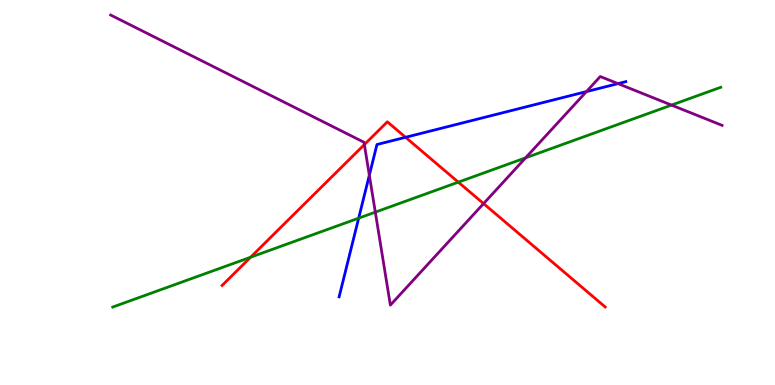[{'lines': ['blue', 'red'], 'intersections': [{'x': 5.23, 'y': 6.43}]}, {'lines': ['green', 'red'], 'intersections': [{'x': 3.23, 'y': 3.32}, {'x': 5.91, 'y': 5.27}]}, {'lines': ['purple', 'red'], 'intersections': [{'x': 4.7, 'y': 6.25}, {'x': 6.24, 'y': 4.71}]}, {'lines': ['blue', 'green'], 'intersections': [{'x': 4.63, 'y': 4.33}]}, {'lines': ['blue', 'purple'], 'intersections': [{'x': 4.77, 'y': 5.45}, {'x': 7.57, 'y': 7.62}, {'x': 7.97, 'y': 7.83}]}, {'lines': ['green', 'purple'], 'intersections': [{'x': 4.84, 'y': 4.49}, {'x': 6.78, 'y': 5.9}, {'x': 8.66, 'y': 7.27}]}]